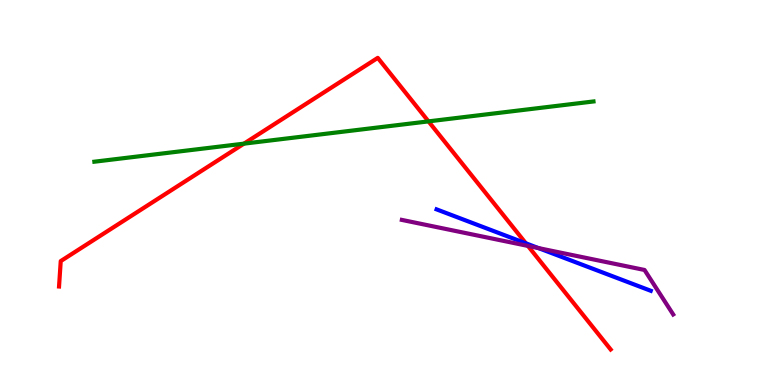[{'lines': ['blue', 'red'], 'intersections': [{'x': 6.79, 'y': 3.68}]}, {'lines': ['green', 'red'], 'intersections': [{'x': 3.15, 'y': 6.27}, {'x': 5.53, 'y': 6.85}]}, {'lines': ['purple', 'red'], 'intersections': [{'x': 6.81, 'y': 3.61}]}, {'lines': ['blue', 'green'], 'intersections': []}, {'lines': ['blue', 'purple'], 'intersections': [{'x': 6.95, 'y': 3.56}]}, {'lines': ['green', 'purple'], 'intersections': []}]